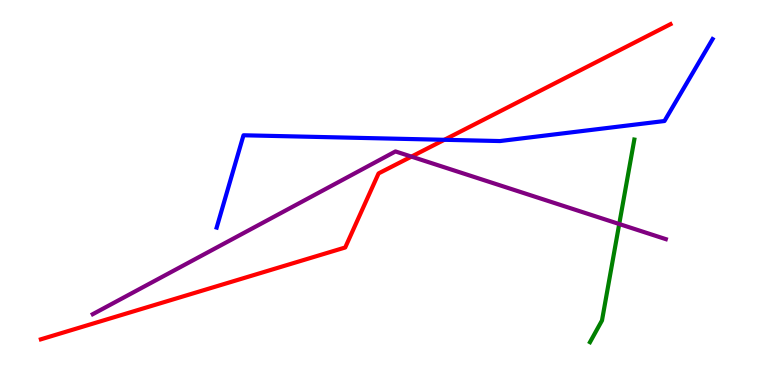[{'lines': ['blue', 'red'], 'intersections': [{'x': 5.73, 'y': 6.37}]}, {'lines': ['green', 'red'], 'intersections': []}, {'lines': ['purple', 'red'], 'intersections': [{'x': 5.31, 'y': 5.93}]}, {'lines': ['blue', 'green'], 'intersections': []}, {'lines': ['blue', 'purple'], 'intersections': []}, {'lines': ['green', 'purple'], 'intersections': [{'x': 7.99, 'y': 4.18}]}]